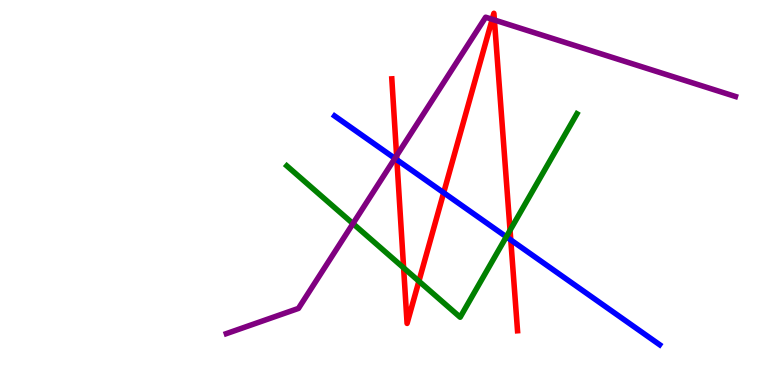[{'lines': ['blue', 'red'], 'intersections': [{'x': 5.12, 'y': 5.85}, {'x': 5.72, 'y': 4.99}, {'x': 6.59, 'y': 3.77}]}, {'lines': ['green', 'red'], 'intersections': [{'x': 5.21, 'y': 3.04}, {'x': 5.41, 'y': 2.7}, {'x': 6.58, 'y': 4.02}]}, {'lines': ['purple', 'red'], 'intersections': [{'x': 5.12, 'y': 5.96}, {'x': 6.35, 'y': 9.5}, {'x': 6.38, 'y': 9.48}]}, {'lines': ['blue', 'green'], 'intersections': [{'x': 6.53, 'y': 3.85}]}, {'lines': ['blue', 'purple'], 'intersections': [{'x': 5.1, 'y': 5.89}]}, {'lines': ['green', 'purple'], 'intersections': [{'x': 4.55, 'y': 4.19}]}]